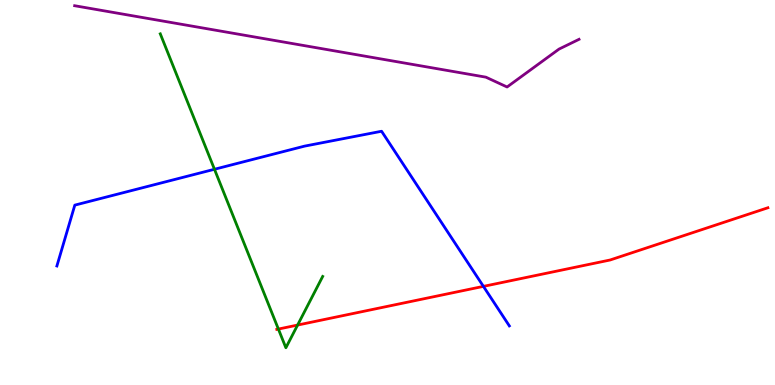[{'lines': ['blue', 'red'], 'intersections': [{'x': 6.24, 'y': 2.56}]}, {'lines': ['green', 'red'], 'intersections': [{'x': 3.59, 'y': 1.45}, {'x': 3.84, 'y': 1.56}]}, {'lines': ['purple', 'red'], 'intersections': []}, {'lines': ['blue', 'green'], 'intersections': [{'x': 2.77, 'y': 5.6}]}, {'lines': ['blue', 'purple'], 'intersections': []}, {'lines': ['green', 'purple'], 'intersections': []}]